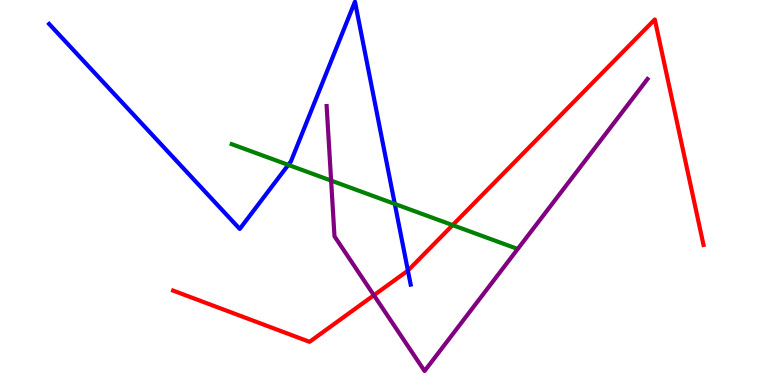[{'lines': ['blue', 'red'], 'intersections': [{'x': 5.26, 'y': 2.97}]}, {'lines': ['green', 'red'], 'intersections': [{'x': 5.84, 'y': 4.15}]}, {'lines': ['purple', 'red'], 'intersections': [{'x': 4.82, 'y': 2.33}]}, {'lines': ['blue', 'green'], 'intersections': [{'x': 3.72, 'y': 5.72}, {'x': 5.09, 'y': 4.7}]}, {'lines': ['blue', 'purple'], 'intersections': []}, {'lines': ['green', 'purple'], 'intersections': [{'x': 4.27, 'y': 5.31}]}]